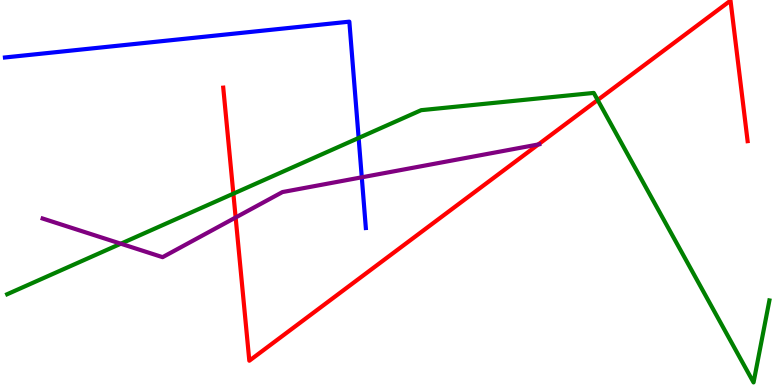[{'lines': ['blue', 'red'], 'intersections': []}, {'lines': ['green', 'red'], 'intersections': [{'x': 3.01, 'y': 4.97}, {'x': 7.71, 'y': 7.4}]}, {'lines': ['purple', 'red'], 'intersections': [{'x': 3.04, 'y': 4.35}, {'x': 6.95, 'y': 6.25}]}, {'lines': ['blue', 'green'], 'intersections': [{'x': 4.63, 'y': 6.42}]}, {'lines': ['blue', 'purple'], 'intersections': [{'x': 4.67, 'y': 5.39}]}, {'lines': ['green', 'purple'], 'intersections': [{'x': 1.56, 'y': 3.67}]}]